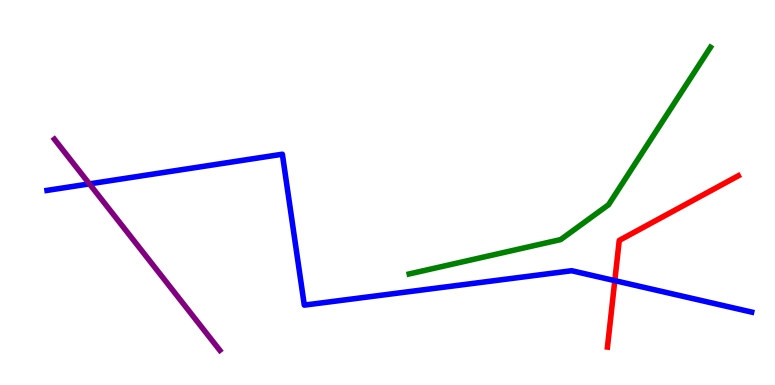[{'lines': ['blue', 'red'], 'intersections': [{'x': 7.93, 'y': 2.71}]}, {'lines': ['green', 'red'], 'intersections': []}, {'lines': ['purple', 'red'], 'intersections': []}, {'lines': ['blue', 'green'], 'intersections': []}, {'lines': ['blue', 'purple'], 'intersections': [{'x': 1.15, 'y': 5.22}]}, {'lines': ['green', 'purple'], 'intersections': []}]